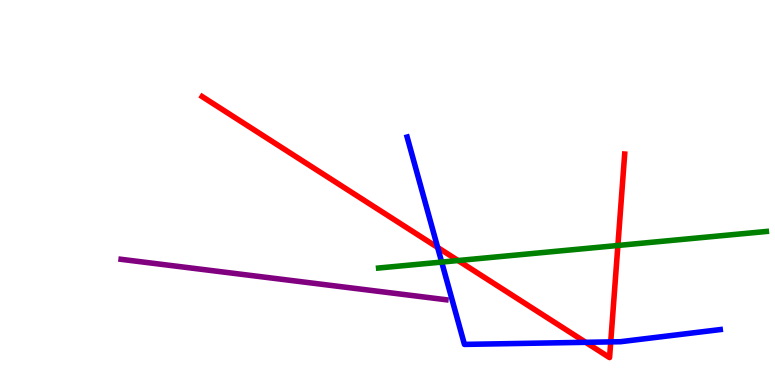[{'lines': ['blue', 'red'], 'intersections': [{'x': 5.65, 'y': 3.57}, {'x': 7.56, 'y': 1.11}, {'x': 7.88, 'y': 1.12}]}, {'lines': ['green', 'red'], 'intersections': [{'x': 5.91, 'y': 3.23}, {'x': 7.97, 'y': 3.62}]}, {'lines': ['purple', 'red'], 'intersections': []}, {'lines': ['blue', 'green'], 'intersections': [{'x': 5.7, 'y': 3.19}]}, {'lines': ['blue', 'purple'], 'intersections': []}, {'lines': ['green', 'purple'], 'intersections': []}]